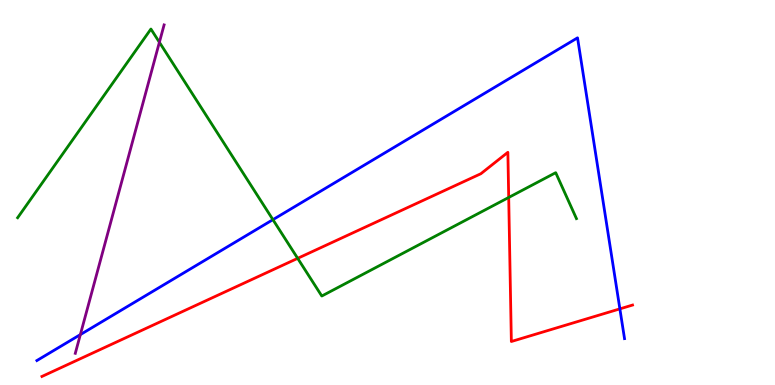[{'lines': ['blue', 'red'], 'intersections': [{'x': 8.0, 'y': 1.98}]}, {'lines': ['green', 'red'], 'intersections': [{'x': 3.84, 'y': 3.29}, {'x': 6.56, 'y': 4.87}]}, {'lines': ['purple', 'red'], 'intersections': []}, {'lines': ['blue', 'green'], 'intersections': [{'x': 3.52, 'y': 4.29}]}, {'lines': ['blue', 'purple'], 'intersections': [{'x': 1.04, 'y': 1.31}]}, {'lines': ['green', 'purple'], 'intersections': [{'x': 2.06, 'y': 8.9}]}]